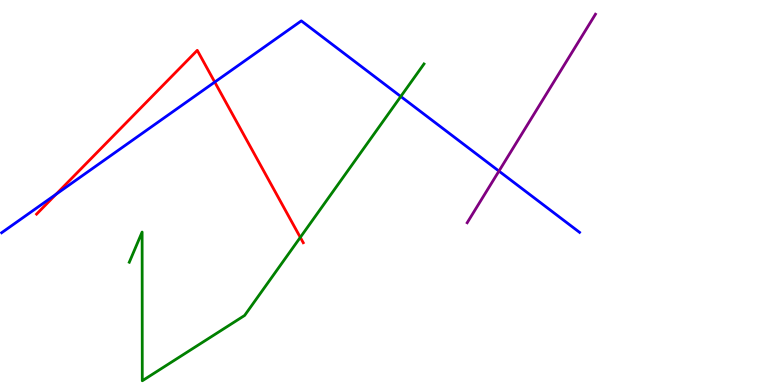[{'lines': ['blue', 'red'], 'intersections': [{'x': 0.724, 'y': 4.95}, {'x': 2.77, 'y': 7.87}]}, {'lines': ['green', 'red'], 'intersections': [{'x': 3.87, 'y': 3.83}]}, {'lines': ['purple', 'red'], 'intersections': []}, {'lines': ['blue', 'green'], 'intersections': [{'x': 5.17, 'y': 7.49}]}, {'lines': ['blue', 'purple'], 'intersections': [{'x': 6.44, 'y': 5.56}]}, {'lines': ['green', 'purple'], 'intersections': []}]